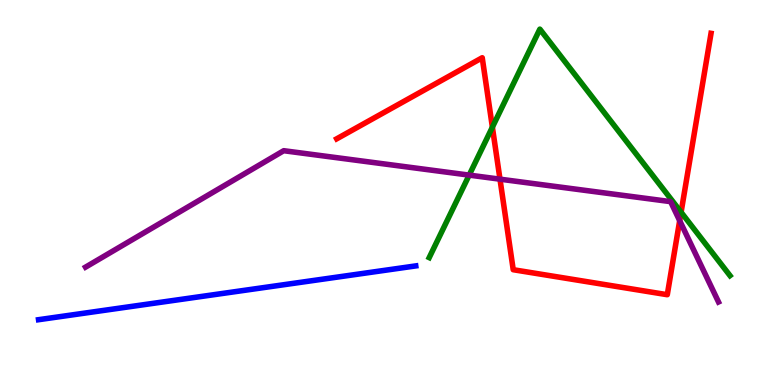[{'lines': ['blue', 'red'], 'intersections': []}, {'lines': ['green', 'red'], 'intersections': [{'x': 6.35, 'y': 6.7}, {'x': 8.79, 'y': 4.49}]}, {'lines': ['purple', 'red'], 'intersections': [{'x': 6.45, 'y': 5.35}, {'x': 8.77, 'y': 4.27}]}, {'lines': ['blue', 'green'], 'intersections': []}, {'lines': ['blue', 'purple'], 'intersections': []}, {'lines': ['green', 'purple'], 'intersections': [{'x': 6.05, 'y': 5.45}]}]